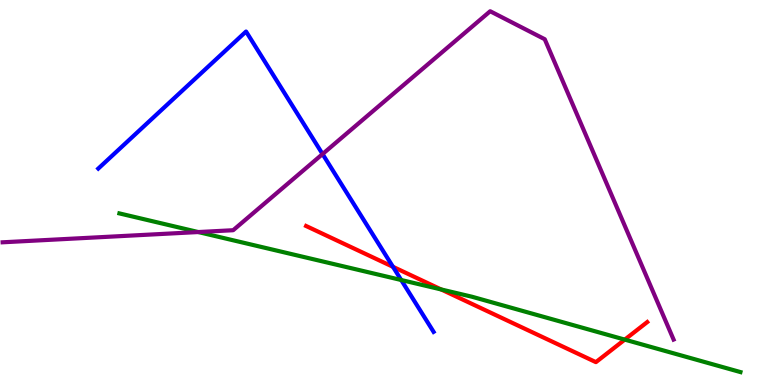[{'lines': ['blue', 'red'], 'intersections': [{'x': 5.07, 'y': 3.07}]}, {'lines': ['green', 'red'], 'intersections': [{'x': 5.69, 'y': 2.48}, {'x': 8.06, 'y': 1.18}]}, {'lines': ['purple', 'red'], 'intersections': []}, {'lines': ['blue', 'green'], 'intersections': [{'x': 5.18, 'y': 2.73}]}, {'lines': ['blue', 'purple'], 'intersections': [{'x': 4.16, 'y': 6.0}]}, {'lines': ['green', 'purple'], 'intersections': [{'x': 2.56, 'y': 3.97}]}]